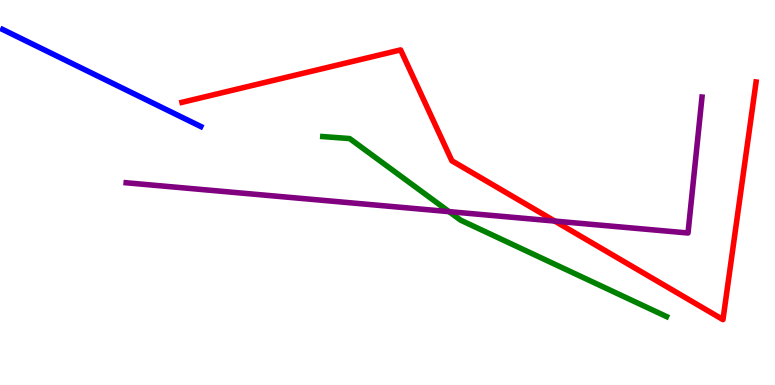[{'lines': ['blue', 'red'], 'intersections': []}, {'lines': ['green', 'red'], 'intersections': []}, {'lines': ['purple', 'red'], 'intersections': [{'x': 7.16, 'y': 4.26}]}, {'lines': ['blue', 'green'], 'intersections': []}, {'lines': ['blue', 'purple'], 'intersections': []}, {'lines': ['green', 'purple'], 'intersections': [{'x': 5.79, 'y': 4.5}]}]